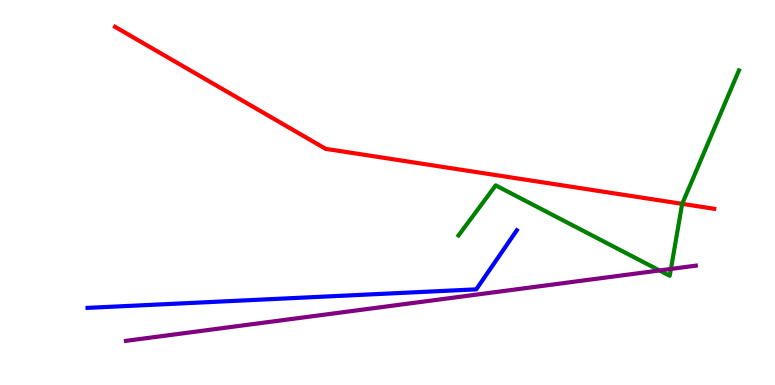[{'lines': ['blue', 'red'], 'intersections': []}, {'lines': ['green', 'red'], 'intersections': [{'x': 8.8, 'y': 4.71}]}, {'lines': ['purple', 'red'], 'intersections': []}, {'lines': ['blue', 'green'], 'intersections': []}, {'lines': ['blue', 'purple'], 'intersections': []}, {'lines': ['green', 'purple'], 'intersections': [{'x': 8.51, 'y': 2.98}, {'x': 8.66, 'y': 3.01}]}]